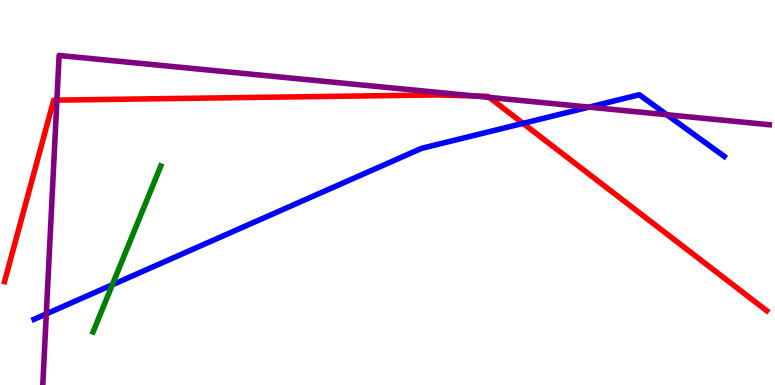[{'lines': ['blue', 'red'], 'intersections': [{'x': 6.75, 'y': 6.8}]}, {'lines': ['green', 'red'], 'intersections': []}, {'lines': ['purple', 'red'], 'intersections': [{'x': 0.734, 'y': 7.4}, {'x': 6.13, 'y': 7.51}, {'x': 6.31, 'y': 7.47}]}, {'lines': ['blue', 'green'], 'intersections': [{'x': 1.45, 'y': 2.6}]}, {'lines': ['blue', 'purple'], 'intersections': [{'x': 0.597, 'y': 1.85}, {'x': 7.6, 'y': 7.22}, {'x': 8.6, 'y': 7.02}]}, {'lines': ['green', 'purple'], 'intersections': []}]